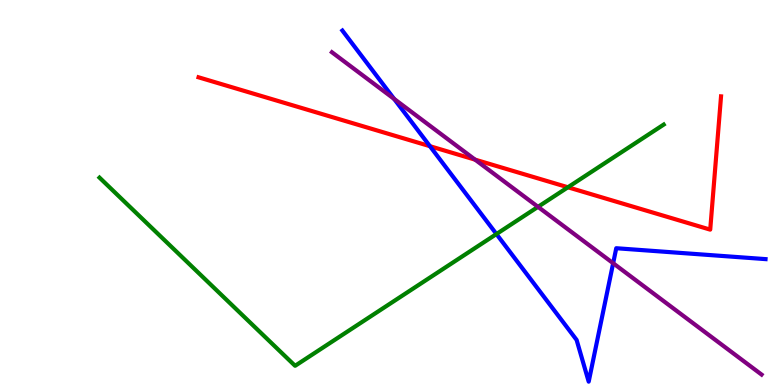[{'lines': ['blue', 'red'], 'intersections': [{'x': 5.55, 'y': 6.2}]}, {'lines': ['green', 'red'], 'intersections': [{'x': 7.33, 'y': 5.14}]}, {'lines': ['purple', 'red'], 'intersections': [{'x': 6.13, 'y': 5.85}]}, {'lines': ['blue', 'green'], 'intersections': [{'x': 6.41, 'y': 3.92}]}, {'lines': ['blue', 'purple'], 'intersections': [{'x': 5.09, 'y': 7.43}, {'x': 7.91, 'y': 3.16}]}, {'lines': ['green', 'purple'], 'intersections': [{'x': 6.94, 'y': 4.63}]}]